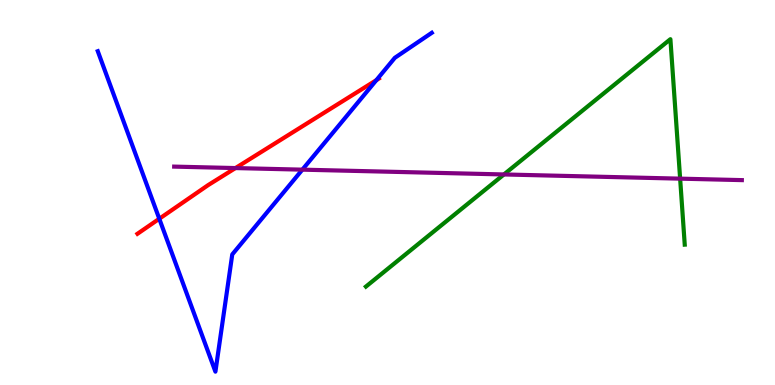[{'lines': ['blue', 'red'], 'intersections': [{'x': 2.06, 'y': 4.32}, {'x': 4.86, 'y': 7.92}]}, {'lines': ['green', 'red'], 'intersections': []}, {'lines': ['purple', 'red'], 'intersections': [{'x': 3.04, 'y': 5.63}]}, {'lines': ['blue', 'green'], 'intersections': []}, {'lines': ['blue', 'purple'], 'intersections': [{'x': 3.9, 'y': 5.59}]}, {'lines': ['green', 'purple'], 'intersections': [{'x': 6.5, 'y': 5.47}, {'x': 8.78, 'y': 5.36}]}]